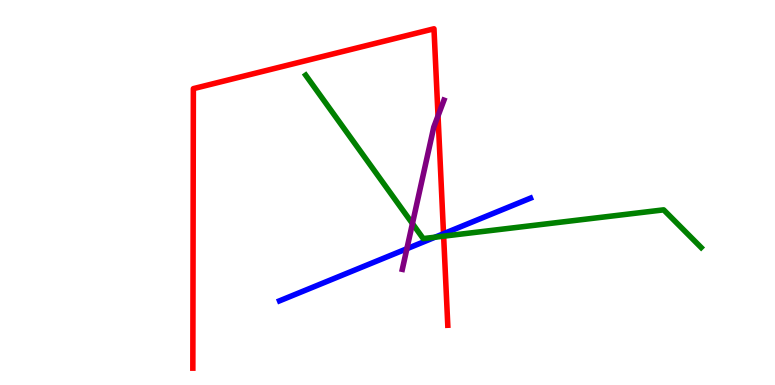[{'lines': ['blue', 'red'], 'intersections': [{'x': 5.72, 'y': 3.93}]}, {'lines': ['green', 'red'], 'intersections': [{'x': 5.72, 'y': 3.87}]}, {'lines': ['purple', 'red'], 'intersections': [{'x': 5.65, 'y': 6.99}]}, {'lines': ['blue', 'green'], 'intersections': [{'x': 5.61, 'y': 3.84}]}, {'lines': ['blue', 'purple'], 'intersections': [{'x': 5.25, 'y': 3.54}]}, {'lines': ['green', 'purple'], 'intersections': [{'x': 5.32, 'y': 4.19}]}]